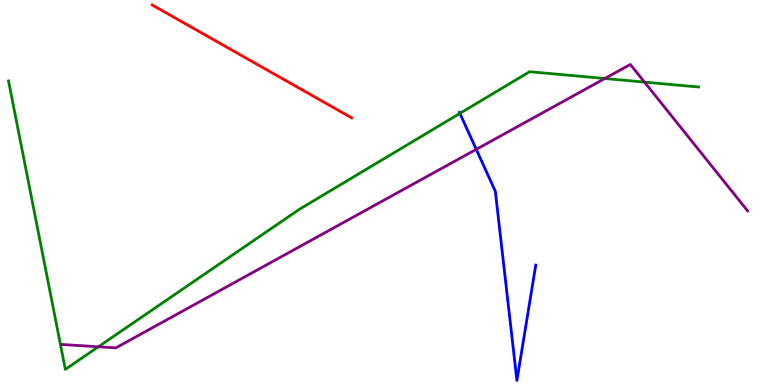[{'lines': ['blue', 'red'], 'intersections': []}, {'lines': ['green', 'red'], 'intersections': []}, {'lines': ['purple', 'red'], 'intersections': []}, {'lines': ['blue', 'green'], 'intersections': [{'x': 5.93, 'y': 7.06}]}, {'lines': ['blue', 'purple'], 'intersections': [{'x': 6.15, 'y': 6.12}]}, {'lines': ['green', 'purple'], 'intersections': [{'x': 1.27, 'y': 0.993}, {'x': 7.8, 'y': 7.96}, {'x': 8.32, 'y': 7.87}]}]